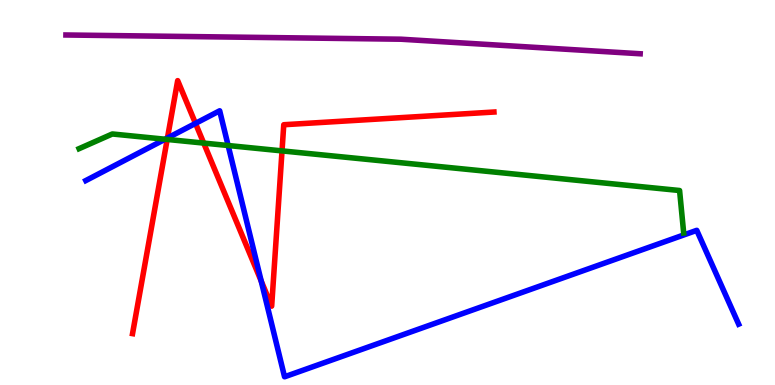[{'lines': ['blue', 'red'], 'intersections': [{'x': 2.16, 'y': 6.42}, {'x': 2.52, 'y': 6.8}, {'x': 3.37, 'y': 2.7}]}, {'lines': ['green', 'red'], 'intersections': [{'x': 2.16, 'y': 6.38}, {'x': 2.63, 'y': 6.28}, {'x': 3.64, 'y': 6.08}]}, {'lines': ['purple', 'red'], 'intersections': []}, {'lines': ['blue', 'green'], 'intersections': [{'x': 2.13, 'y': 6.38}, {'x': 2.94, 'y': 6.22}]}, {'lines': ['blue', 'purple'], 'intersections': []}, {'lines': ['green', 'purple'], 'intersections': []}]